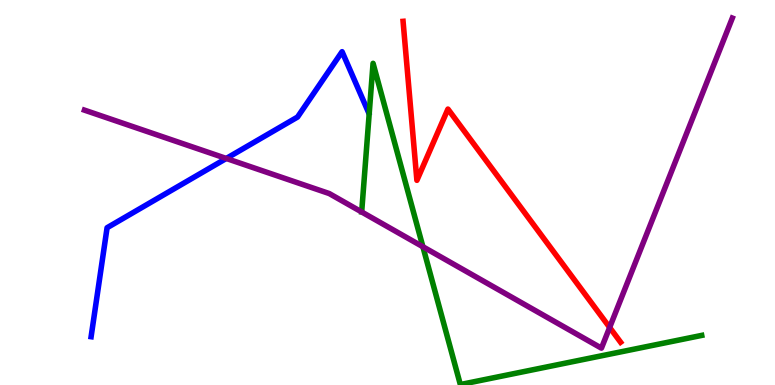[{'lines': ['blue', 'red'], 'intersections': []}, {'lines': ['green', 'red'], 'intersections': []}, {'lines': ['purple', 'red'], 'intersections': [{'x': 7.87, 'y': 1.5}]}, {'lines': ['blue', 'green'], 'intersections': []}, {'lines': ['blue', 'purple'], 'intersections': [{'x': 2.92, 'y': 5.88}]}, {'lines': ['green', 'purple'], 'intersections': [{'x': 5.46, 'y': 3.59}]}]